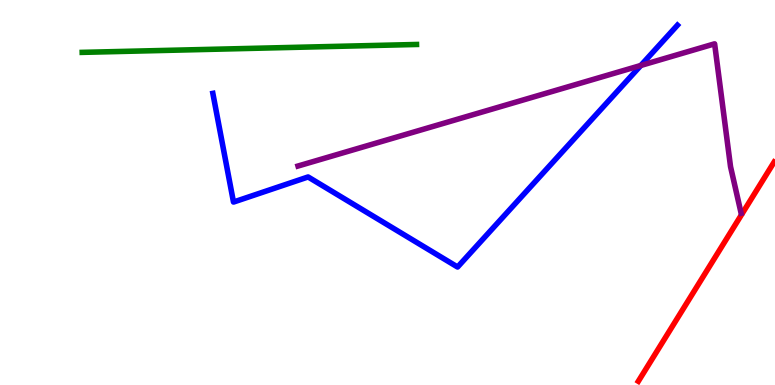[{'lines': ['blue', 'red'], 'intersections': []}, {'lines': ['green', 'red'], 'intersections': []}, {'lines': ['purple', 'red'], 'intersections': []}, {'lines': ['blue', 'green'], 'intersections': []}, {'lines': ['blue', 'purple'], 'intersections': [{'x': 8.27, 'y': 8.3}]}, {'lines': ['green', 'purple'], 'intersections': []}]